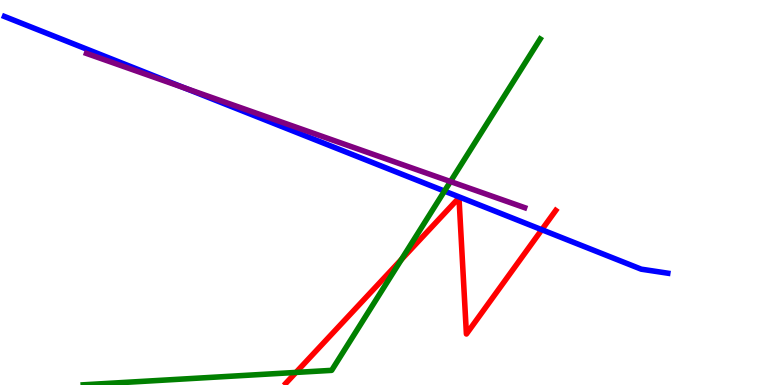[{'lines': ['blue', 'red'], 'intersections': [{'x': 6.99, 'y': 4.03}]}, {'lines': ['green', 'red'], 'intersections': [{'x': 3.82, 'y': 0.327}, {'x': 5.18, 'y': 3.26}]}, {'lines': ['purple', 'red'], 'intersections': []}, {'lines': ['blue', 'green'], 'intersections': [{'x': 5.74, 'y': 5.04}]}, {'lines': ['blue', 'purple'], 'intersections': [{'x': 2.38, 'y': 7.72}]}, {'lines': ['green', 'purple'], 'intersections': [{'x': 5.81, 'y': 5.28}]}]